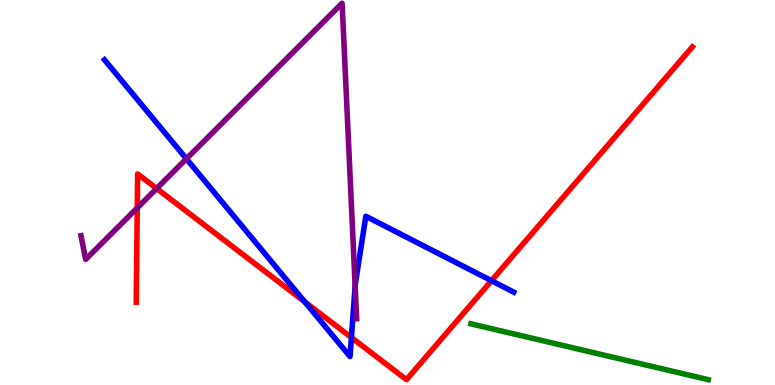[{'lines': ['blue', 'red'], 'intersections': [{'x': 3.93, 'y': 2.16}, {'x': 4.53, 'y': 1.23}, {'x': 6.34, 'y': 2.71}]}, {'lines': ['green', 'red'], 'intersections': []}, {'lines': ['purple', 'red'], 'intersections': [{'x': 1.77, 'y': 4.6}, {'x': 2.02, 'y': 5.1}]}, {'lines': ['blue', 'green'], 'intersections': []}, {'lines': ['blue', 'purple'], 'intersections': [{'x': 2.4, 'y': 5.88}, {'x': 4.58, 'y': 2.57}]}, {'lines': ['green', 'purple'], 'intersections': []}]